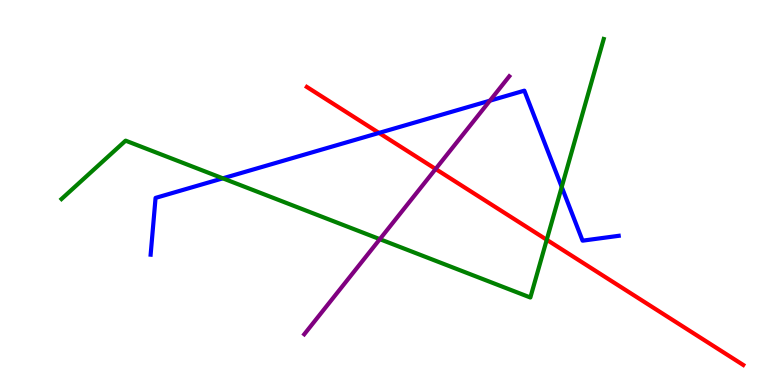[{'lines': ['blue', 'red'], 'intersections': [{'x': 4.89, 'y': 6.55}]}, {'lines': ['green', 'red'], 'intersections': [{'x': 7.05, 'y': 3.77}]}, {'lines': ['purple', 'red'], 'intersections': [{'x': 5.62, 'y': 5.61}]}, {'lines': ['blue', 'green'], 'intersections': [{'x': 2.88, 'y': 5.37}, {'x': 7.25, 'y': 5.14}]}, {'lines': ['blue', 'purple'], 'intersections': [{'x': 6.32, 'y': 7.38}]}, {'lines': ['green', 'purple'], 'intersections': [{'x': 4.9, 'y': 3.79}]}]